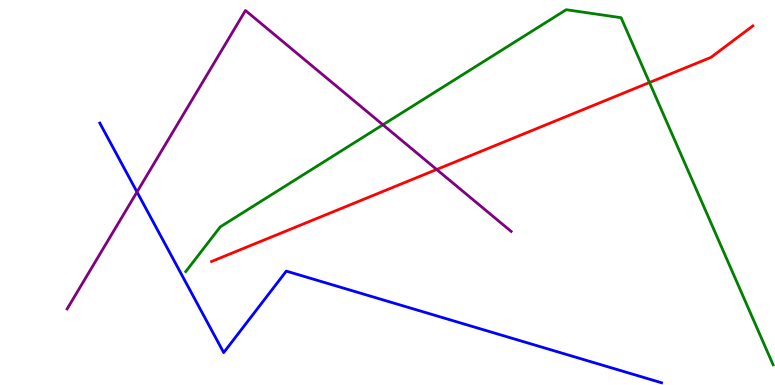[{'lines': ['blue', 'red'], 'intersections': []}, {'lines': ['green', 'red'], 'intersections': [{'x': 8.38, 'y': 7.86}]}, {'lines': ['purple', 'red'], 'intersections': [{'x': 5.63, 'y': 5.6}]}, {'lines': ['blue', 'green'], 'intersections': []}, {'lines': ['blue', 'purple'], 'intersections': [{'x': 1.77, 'y': 5.01}]}, {'lines': ['green', 'purple'], 'intersections': [{'x': 4.94, 'y': 6.76}]}]